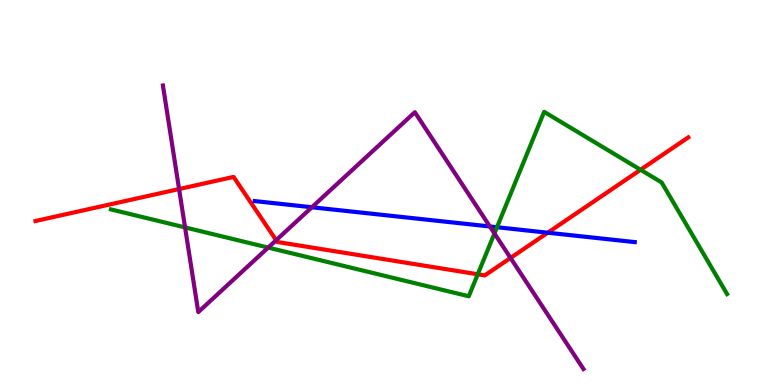[{'lines': ['blue', 'red'], 'intersections': [{'x': 7.07, 'y': 3.96}]}, {'lines': ['green', 'red'], 'intersections': [{'x': 6.16, 'y': 2.88}, {'x': 8.27, 'y': 5.59}]}, {'lines': ['purple', 'red'], 'intersections': [{'x': 2.31, 'y': 5.09}, {'x': 3.56, 'y': 3.76}, {'x': 6.59, 'y': 3.3}]}, {'lines': ['blue', 'green'], 'intersections': [{'x': 6.41, 'y': 4.1}]}, {'lines': ['blue', 'purple'], 'intersections': [{'x': 4.02, 'y': 4.62}, {'x': 6.32, 'y': 4.12}]}, {'lines': ['green', 'purple'], 'intersections': [{'x': 2.39, 'y': 4.09}, {'x': 3.46, 'y': 3.57}, {'x': 6.38, 'y': 3.94}]}]